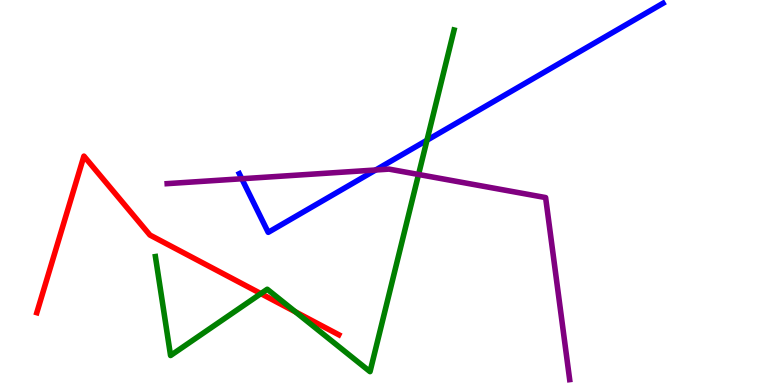[{'lines': ['blue', 'red'], 'intersections': []}, {'lines': ['green', 'red'], 'intersections': [{'x': 3.37, 'y': 2.37}, {'x': 3.81, 'y': 1.9}]}, {'lines': ['purple', 'red'], 'intersections': []}, {'lines': ['blue', 'green'], 'intersections': [{'x': 5.51, 'y': 6.36}]}, {'lines': ['blue', 'purple'], 'intersections': [{'x': 3.12, 'y': 5.36}, {'x': 4.85, 'y': 5.58}]}, {'lines': ['green', 'purple'], 'intersections': [{'x': 5.4, 'y': 5.47}]}]